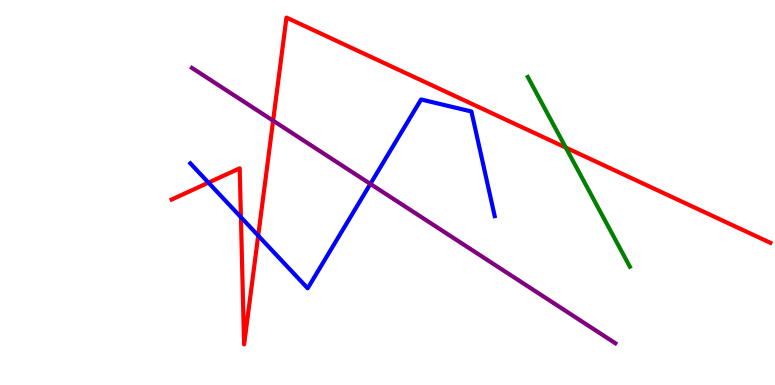[{'lines': ['blue', 'red'], 'intersections': [{'x': 2.69, 'y': 5.26}, {'x': 3.11, 'y': 4.36}, {'x': 3.33, 'y': 3.88}]}, {'lines': ['green', 'red'], 'intersections': [{'x': 7.3, 'y': 6.17}]}, {'lines': ['purple', 'red'], 'intersections': [{'x': 3.52, 'y': 6.87}]}, {'lines': ['blue', 'green'], 'intersections': []}, {'lines': ['blue', 'purple'], 'intersections': [{'x': 4.78, 'y': 5.22}]}, {'lines': ['green', 'purple'], 'intersections': []}]